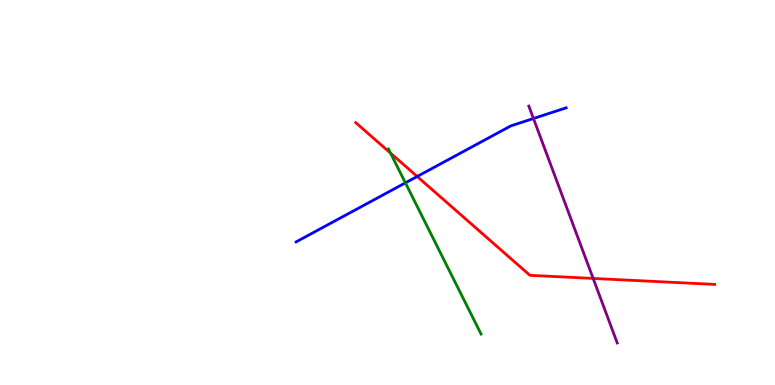[{'lines': ['blue', 'red'], 'intersections': [{'x': 5.38, 'y': 5.42}]}, {'lines': ['green', 'red'], 'intersections': [{'x': 5.04, 'y': 6.02}]}, {'lines': ['purple', 'red'], 'intersections': [{'x': 7.65, 'y': 2.77}]}, {'lines': ['blue', 'green'], 'intersections': [{'x': 5.23, 'y': 5.25}]}, {'lines': ['blue', 'purple'], 'intersections': [{'x': 6.88, 'y': 6.92}]}, {'lines': ['green', 'purple'], 'intersections': []}]